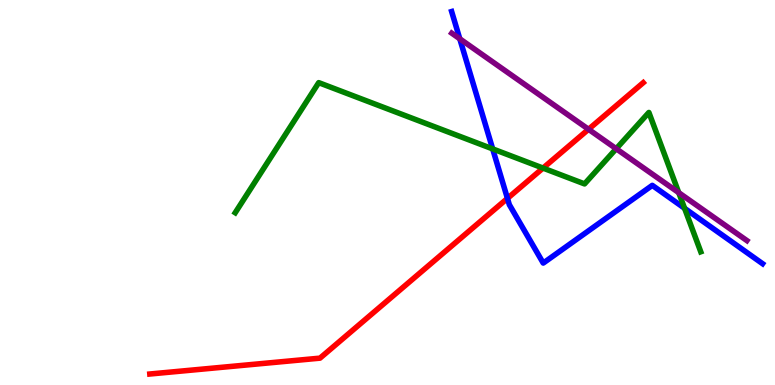[{'lines': ['blue', 'red'], 'intersections': [{'x': 6.55, 'y': 4.85}]}, {'lines': ['green', 'red'], 'intersections': [{'x': 7.01, 'y': 5.63}]}, {'lines': ['purple', 'red'], 'intersections': [{'x': 7.59, 'y': 6.64}]}, {'lines': ['blue', 'green'], 'intersections': [{'x': 6.36, 'y': 6.13}, {'x': 8.83, 'y': 4.59}]}, {'lines': ['blue', 'purple'], 'intersections': [{'x': 5.93, 'y': 8.99}]}, {'lines': ['green', 'purple'], 'intersections': [{'x': 7.95, 'y': 6.14}, {'x': 8.76, 'y': 4.99}]}]